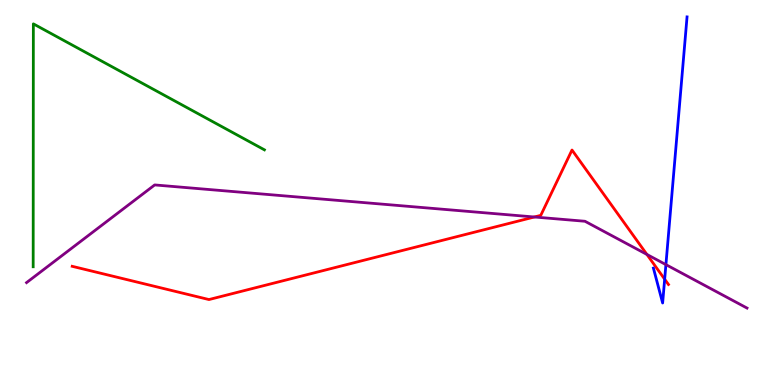[{'lines': ['blue', 'red'], 'intersections': [{'x': 8.58, 'y': 2.75}]}, {'lines': ['green', 'red'], 'intersections': []}, {'lines': ['purple', 'red'], 'intersections': [{'x': 6.89, 'y': 4.36}, {'x': 8.35, 'y': 3.39}]}, {'lines': ['blue', 'green'], 'intersections': []}, {'lines': ['blue', 'purple'], 'intersections': [{'x': 8.59, 'y': 3.13}]}, {'lines': ['green', 'purple'], 'intersections': []}]